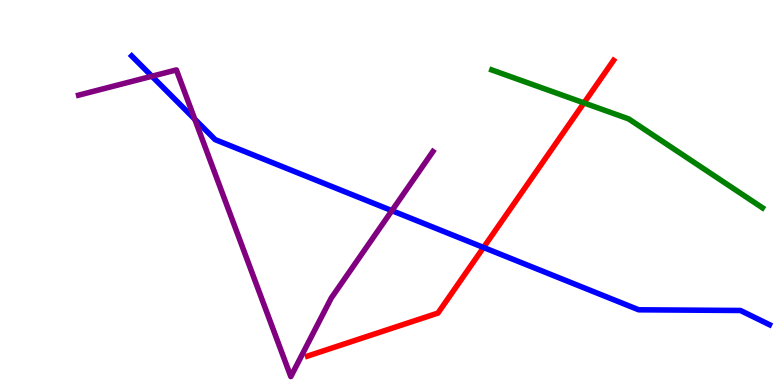[{'lines': ['blue', 'red'], 'intersections': [{'x': 6.24, 'y': 3.57}]}, {'lines': ['green', 'red'], 'intersections': [{'x': 7.54, 'y': 7.33}]}, {'lines': ['purple', 'red'], 'intersections': []}, {'lines': ['blue', 'green'], 'intersections': []}, {'lines': ['blue', 'purple'], 'intersections': [{'x': 1.96, 'y': 8.02}, {'x': 2.51, 'y': 6.9}, {'x': 5.06, 'y': 4.53}]}, {'lines': ['green', 'purple'], 'intersections': []}]